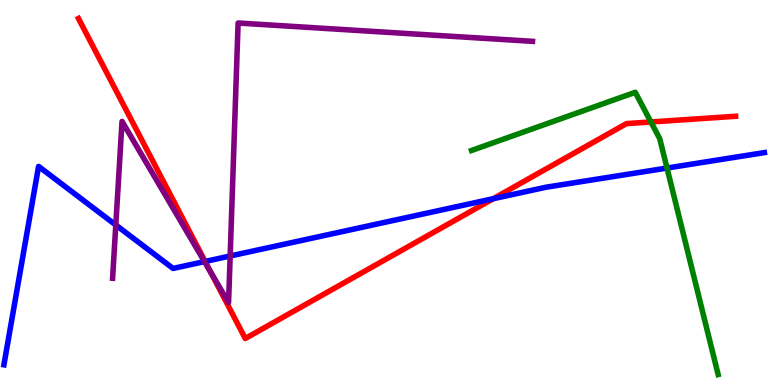[{'lines': ['blue', 'red'], 'intersections': [{'x': 2.65, 'y': 3.21}, {'x': 6.36, 'y': 4.84}]}, {'lines': ['green', 'red'], 'intersections': [{'x': 8.4, 'y': 6.83}]}, {'lines': ['purple', 'red'], 'intersections': [{'x': 2.72, 'y': 2.92}]}, {'lines': ['blue', 'green'], 'intersections': [{'x': 8.61, 'y': 5.64}]}, {'lines': ['blue', 'purple'], 'intersections': [{'x': 1.49, 'y': 4.16}, {'x': 2.64, 'y': 3.21}, {'x': 2.97, 'y': 3.35}]}, {'lines': ['green', 'purple'], 'intersections': []}]